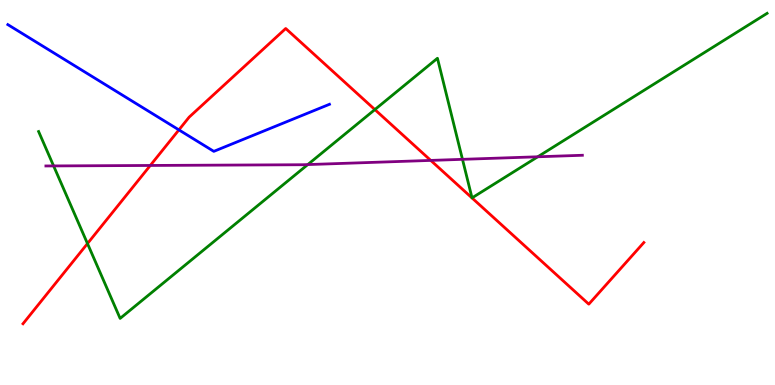[{'lines': ['blue', 'red'], 'intersections': [{'x': 2.31, 'y': 6.63}]}, {'lines': ['green', 'red'], 'intersections': [{'x': 1.13, 'y': 3.67}, {'x': 4.84, 'y': 7.15}]}, {'lines': ['purple', 'red'], 'intersections': [{'x': 1.94, 'y': 5.7}, {'x': 5.56, 'y': 5.83}]}, {'lines': ['blue', 'green'], 'intersections': []}, {'lines': ['blue', 'purple'], 'intersections': []}, {'lines': ['green', 'purple'], 'intersections': [{'x': 0.692, 'y': 5.69}, {'x': 3.97, 'y': 5.73}, {'x': 5.97, 'y': 5.86}, {'x': 6.94, 'y': 5.93}]}]